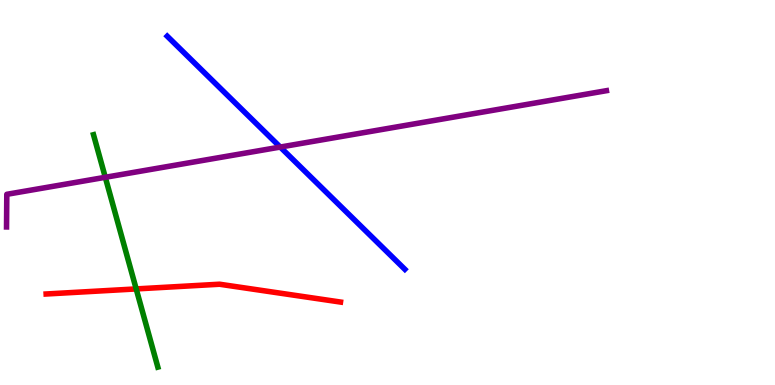[{'lines': ['blue', 'red'], 'intersections': []}, {'lines': ['green', 'red'], 'intersections': [{'x': 1.76, 'y': 2.5}]}, {'lines': ['purple', 'red'], 'intersections': []}, {'lines': ['blue', 'green'], 'intersections': []}, {'lines': ['blue', 'purple'], 'intersections': [{'x': 3.62, 'y': 6.18}]}, {'lines': ['green', 'purple'], 'intersections': [{'x': 1.36, 'y': 5.39}]}]